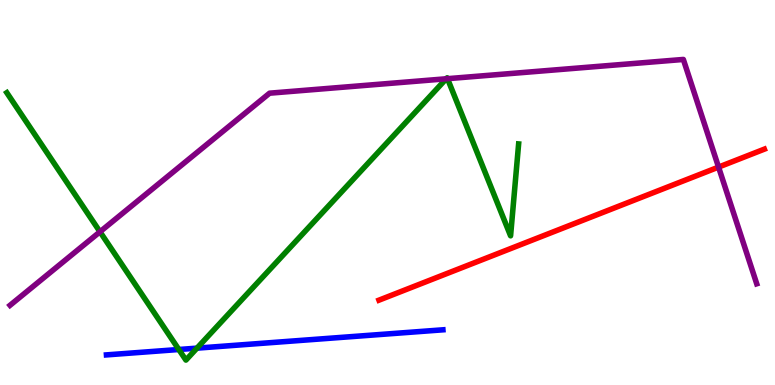[{'lines': ['blue', 'red'], 'intersections': []}, {'lines': ['green', 'red'], 'intersections': []}, {'lines': ['purple', 'red'], 'intersections': [{'x': 9.27, 'y': 5.66}]}, {'lines': ['blue', 'green'], 'intersections': [{'x': 2.31, 'y': 0.922}, {'x': 2.54, 'y': 0.957}]}, {'lines': ['blue', 'purple'], 'intersections': []}, {'lines': ['green', 'purple'], 'intersections': [{'x': 1.29, 'y': 3.98}, {'x': 5.76, 'y': 7.95}, {'x': 5.77, 'y': 7.96}]}]